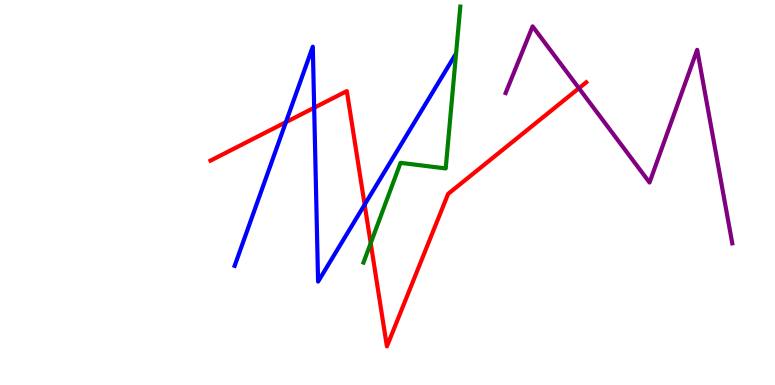[{'lines': ['blue', 'red'], 'intersections': [{'x': 3.69, 'y': 6.83}, {'x': 4.05, 'y': 7.2}, {'x': 4.71, 'y': 4.68}]}, {'lines': ['green', 'red'], 'intersections': [{'x': 4.78, 'y': 3.68}]}, {'lines': ['purple', 'red'], 'intersections': [{'x': 7.47, 'y': 7.71}]}, {'lines': ['blue', 'green'], 'intersections': []}, {'lines': ['blue', 'purple'], 'intersections': []}, {'lines': ['green', 'purple'], 'intersections': []}]